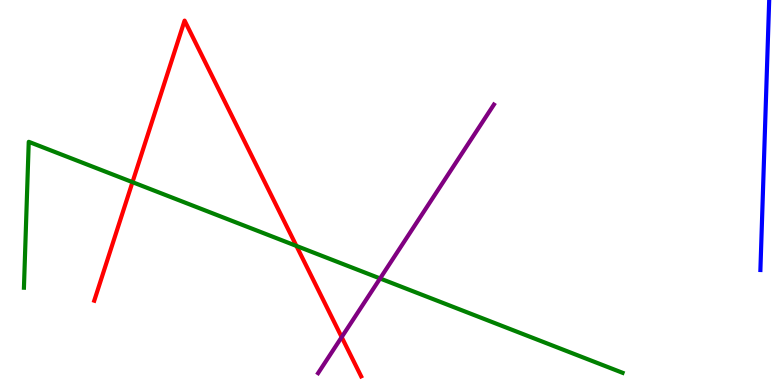[{'lines': ['blue', 'red'], 'intersections': []}, {'lines': ['green', 'red'], 'intersections': [{'x': 1.71, 'y': 5.27}, {'x': 3.82, 'y': 3.61}]}, {'lines': ['purple', 'red'], 'intersections': [{'x': 4.41, 'y': 1.24}]}, {'lines': ['blue', 'green'], 'intersections': []}, {'lines': ['blue', 'purple'], 'intersections': []}, {'lines': ['green', 'purple'], 'intersections': [{'x': 4.9, 'y': 2.77}]}]